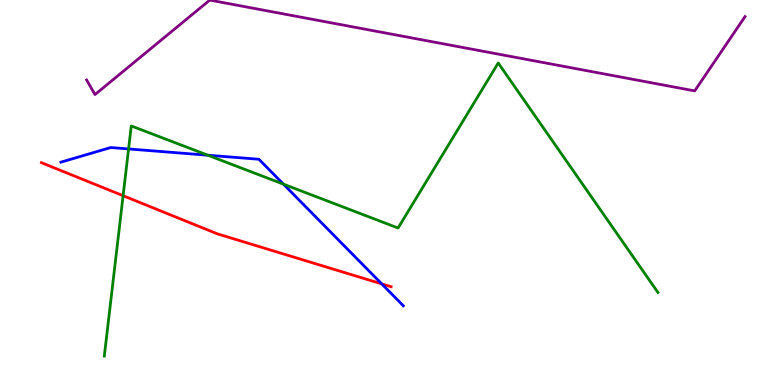[{'lines': ['blue', 'red'], 'intersections': [{'x': 4.93, 'y': 2.63}]}, {'lines': ['green', 'red'], 'intersections': [{'x': 1.59, 'y': 4.92}]}, {'lines': ['purple', 'red'], 'intersections': []}, {'lines': ['blue', 'green'], 'intersections': [{'x': 1.66, 'y': 6.13}, {'x': 2.68, 'y': 5.97}, {'x': 3.66, 'y': 5.22}]}, {'lines': ['blue', 'purple'], 'intersections': []}, {'lines': ['green', 'purple'], 'intersections': []}]